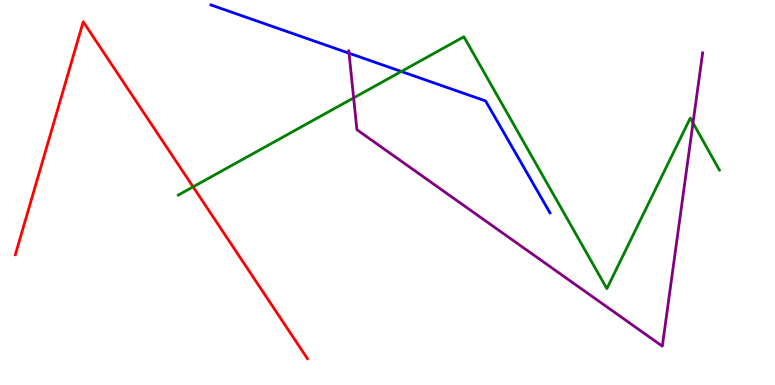[{'lines': ['blue', 'red'], 'intersections': []}, {'lines': ['green', 'red'], 'intersections': [{'x': 2.49, 'y': 5.15}]}, {'lines': ['purple', 'red'], 'intersections': []}, {'lines': ['blue', 'green'], 'intersections': [{'x': 5.18, 'y': 8.14}]}, {'lines': ['blue', 'purple'], 'intersections': [{'x': 4.5, 'y': 8.62}]}, {'lines': ['green', 'purple'], 'intersections': [{'x': 4.56, 'y': 7.46}, {'x': 8.94, 'y': 6.81}]}]